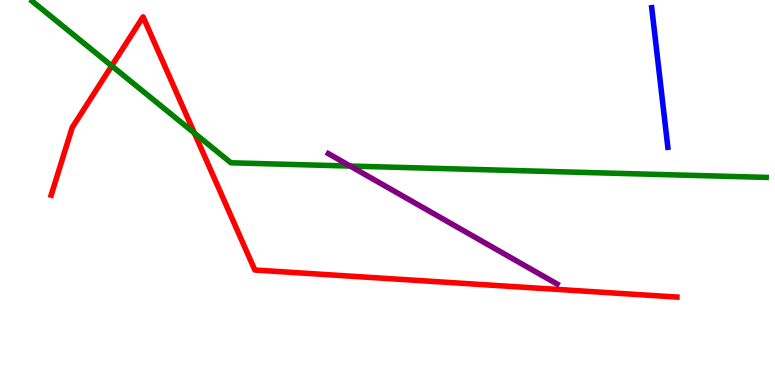[{'lines': ['blue', 'red'], 'intersections': []}, {'lines': ['green', 'red'], 'intersections': [{'x': 1.44, 'y': 8.29}, {'x': 2.51, 'y': 6.54}]}, {'lines': ['purple', 'red'], 'intersections': []}, {'lines': ['blue', 'green'], 'intersections': []}, {'lines': ['blue', 'purple'], 'intersections': []}, {'lines': ['green', 'purple'], 'intersections': [{'x': 4.52, 'y': 5.69}]}]